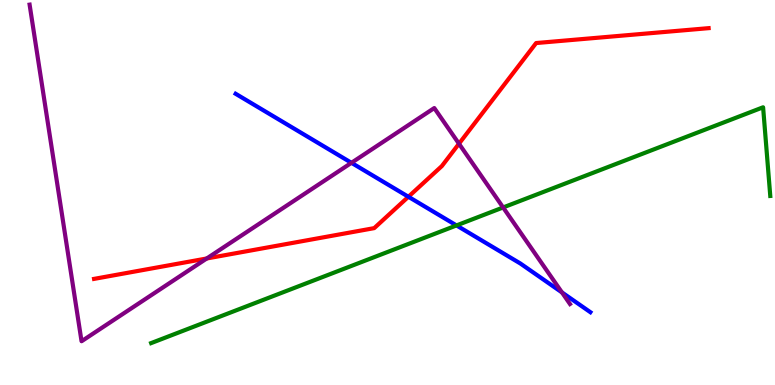[{'lines': ['blue', 'red'], 'intersections': [{'x': 5.27, 'y': 4.89}]}, {'lines': ['green', 'red'], 'intersections': []}, {'lines': ['purple', 'red'], 'intersections': [{'x': 2.67, 'y': 3.29}, {'x': 5.92, 'y': 6.27}]}, {'lines': ['blue', 'green'], 'intersections': [{'x': 5.89, 'y': 4.14}]}, {'lines': ['blue', 'purple'], 'intersections': [{'x': 4.53, 'y': 5.77}, {'x': 7.25, 'y': 2.41}]}, {'lines': ['green', 'purple'], 'intersections': [{'x': 6.49, 'y': 4.61}]}]